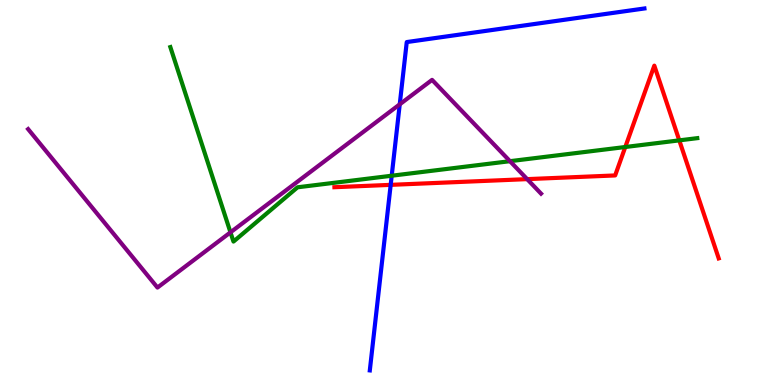[{'lines': ['blue', 'red'], 'intersections': [{'x': 5.04, 'y': 5.2}]}, {'lines': ['green', 'red'], 'intersections': [{'x': 8.07, 'y': 6.18}, {'x': 8.76, 'y': 6.35}]}, {'lines': ['purple', 'red'], 'intersections': [{'x': 6.8, 'y': 5.35}]}, {'lines': ['blue', 'green'], 'intersections': [{'x': 5.05, 'y': 5.44}]}, {'lines': ['blue', 'purple'], 'intersections': [{'x': 5.16, 'y': 7.29}]}, {'lines': ['green', 'purple'], 'intersections': [{'x': 2.97, 'y': 3.97}, {'x': 6.58, 'y': 5.81}]}]